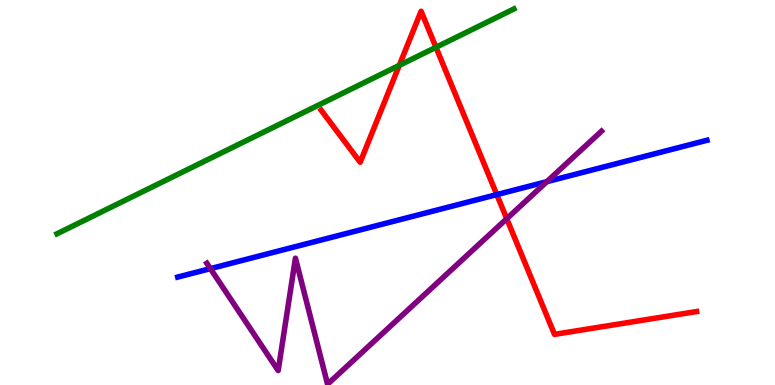[{'lines': ['blue', 'red'], 'intersections': [{'x': 6.41, 'y': 4.95}]}, {'lines': ['green', 'red'], 'intersections': [{'x': 5.15, 'y': 8.3}, {'x': 5.63, 'y': 8.77}]}, {'lines': ['purple', 'red'], 'intersections': [{'x': 6.54, 'y': 4.32}]}, {'lines': ['blue', 'green'], 'intersections': []}, {'lines': ['blue', 'purple'], 'intersections': [{'x': 2.71, 'y': 3.02}, {'x': 7.06, 'y': 5.28}]}, {'lines': ['green', 'purple'], 'intersections': []}]